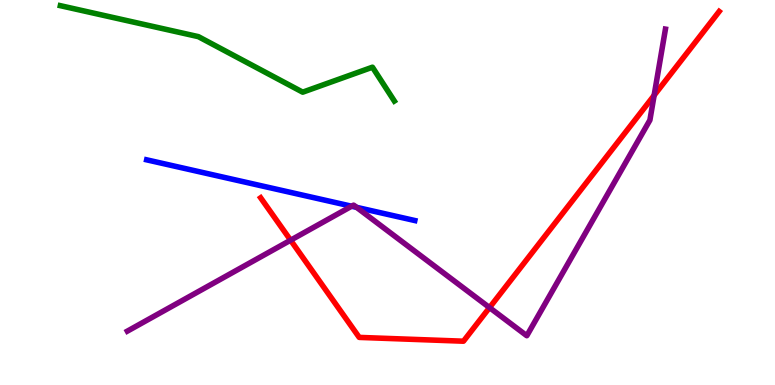[{'lines': ['blue', 'red'], 'intersections': []}, {'lines': ['green', 'red'], 'intersections': []}, {'lines': ['purple', 'red'], 'intersections': [{'x': 3.75, 'y': 3.76}, {'x': 6.32, 'y': 2.01}, {'x': 8.44, 'y': 7.52}]}, {'lines': ['blue', 'green'], 'intersections': []}, {'lines': ['blue', 'purple'], 'intersections': [{'x': 4.54, 'y': 4.64}, {'x': 4.6, 'y': 4.61}]}, {'lines': ['green', 'purple'], 'intersections': []}]